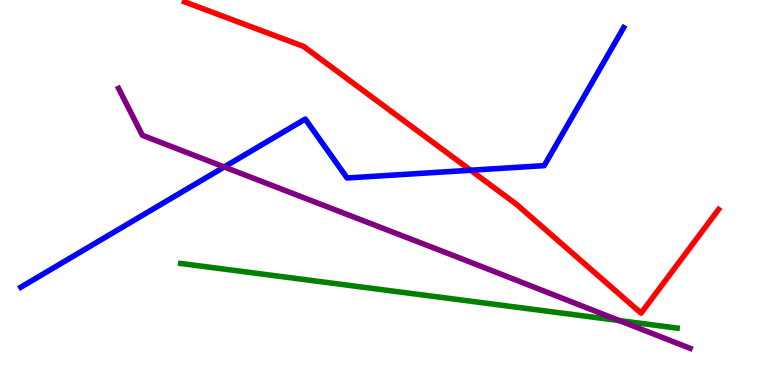[{'lines': ['blue', 'red'], 'intersections': [{'x': 6.07, 'y': 5.58}]}, {'lines': ['green', 'red'], 'intersections': []}, {'lines': ['purple', 'red'], 'intersections': []}, {'lines': ['blue', 'green'], 'intersections': []}, {'lines': ['blue', 'purple'], 'intersections': [{'x': 2.89, 'y': 5.66}]}, {'lines': ['green', 'purple'], 'intersections': [{'x': 7.99, 'y': 1.67}]}]